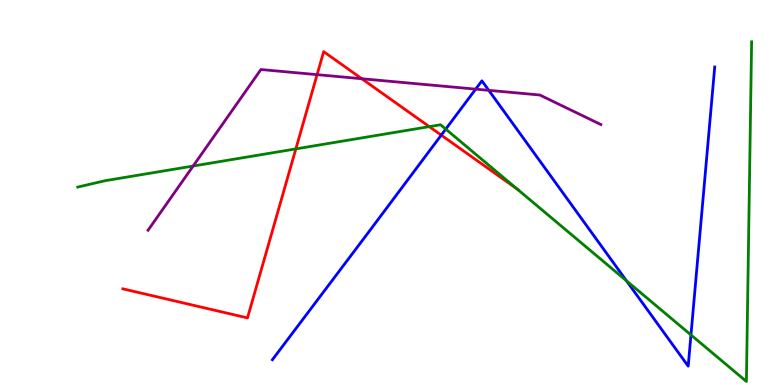[{'lines': ['blue', 'red'], 'intersections': [{'x': 5.69, 'y': 6.49}]}, {'lines': ['green', 'red'], 'intersections': [{'x': 3.82, 'y': 6.13}, {'x': 5.54, 'y': 6.71}, {'x': 6.67, 'y': 5.09}]}, {'lines': ['purple', 'red'], 'intersections': [{'x': 4.09, 'y': 8.06}, {'x': 4.67, 'y': 7.95}]}, {'lines': ['blue', 'green'], 'intersections': [{'x': 5.75, 'y': 6.65}, {'x': 8.08, 'y': 2.71}, {'x': 8.92, 'y': 1.3}]}, {'lines': ['blue', 'purple'], 'intersections': [{'x': 6.14, 'y': 7.68}, {'x': 6.31, 'y': 7.65}]}, {'lines': ['green', 'purple'], 'intersections': [{'x': 2.49, 'y': 5.69}]}]